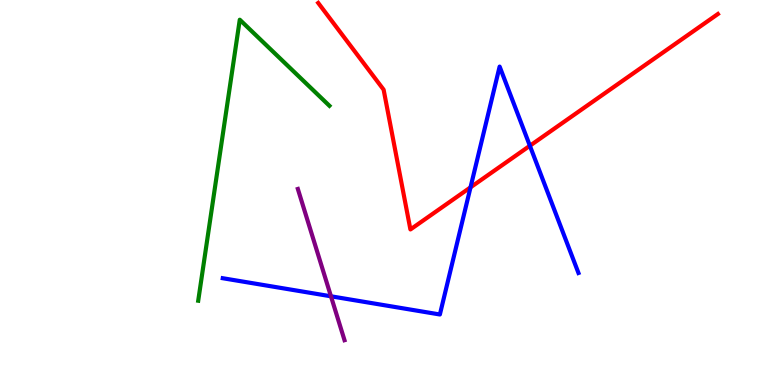[{'lines': ['blue', 'red'], 'intersections': [{'x': 6.07, 'y': 5.13}, {'x': 6.84, 'y': 6.21}]}, {'lines': ['green', 'red'], 'intersections': []}, {'lines': ['purple', 'red'], 'intersections': []}, {'lines': ['blue', 'green'], 'intersections': []}, {'lines': ['blue', 'purple'], 'intersections': [{'x': 4.27, 'y': 2.3}]}, {'lines': ['green', 'purple'], 'intersections': []}]